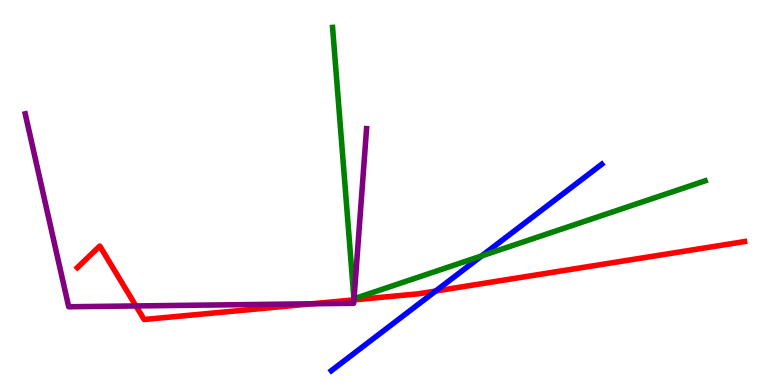[{'lines': ['blue', 'red'], 'intersections': [{'x': 5.62, 'y': 2.44}]}, {'lines': ['green', 'red'], 'intersections': []}, {'lines': ['purple', 'red'], 'intersections': [{'x': 1.75, 'y': 2.05}, {'x': 4.03, 'y': 2.11}, {'x': 4.57, 'y': 2.21}]}, {'lines': ['blue', 'green'], 'intersections': [{'x': 6.22, 'y': 3.35}]}, {'lines': ['blue', 'purple'], 'intersections': []}, {'lines': ['green', 'purple'], 'intersections': [{'x': 4.57, 'y': 2.24}]}]